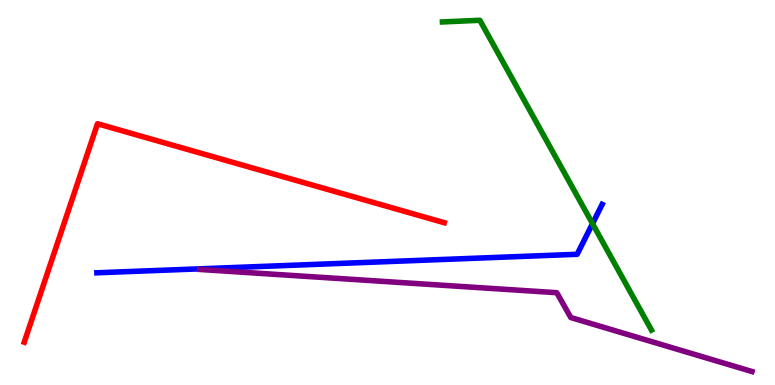[{'lines': ['blue', 'red'], 'intersections': []}, {'lines': ['green', 'red'], 'intersections': []}, {'lines': ['purple', 'red'], 'intersections': []}, {'lines': ['blue', 'green'], 'intersections': [{'x': 7.65, 'y': 4.19}]}, {'lines': ['blue', 'purple'], 'intersections': []}, {'lines': ['green', 'purple'], 'intersections': []}]